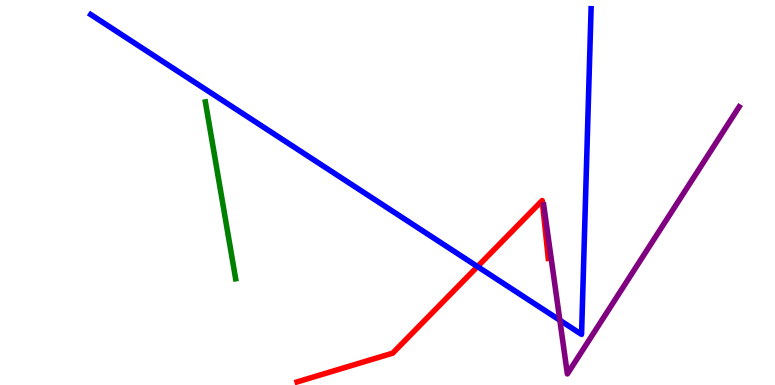[{'lines': ['blue', 'red'], 'intersections': [{'x': 6.16, 'y': 3.08}]}, {'lines': ['green', 'red'], 'intersections': []}, {'lines': ['purple', 'red'], 'intersections': []}, {'lines': ['blue', 'green'], 'intersections': []}, {'lines': ['blue', 'purple'], 'intersections': [{'x': 7.22, 'y': 1.68}]}, {'lines': ['green', 'purple'], 'intersections': []}]